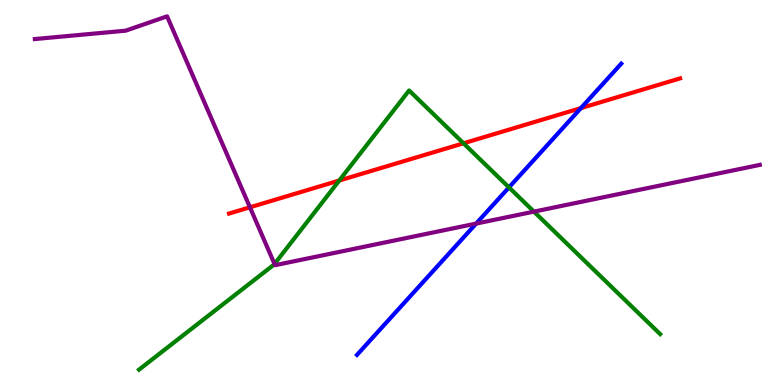[{'lines': ['blue', 'red'], 'intersections': [{'x': 7.5, 'y': 7.19}]}, {'lines': ['green', 'red'], 'intersections': [{'x': 4.38, 'y': 5.31}, {'x': 5.98, 'y': 6.28}]}, {'lines': ['purple', 'red'], 'intersections': [{'x': 3.22, 'y': 4.62}]}, {'lines': ['blue', 'green'], 'intersections': [{'x': 6.57, 'y': 5.13}]}, {'lines': ['blue', 'purple'], 'intersections': [{'x': 6.14, 'y': 4.19}]}, {'lines': ['green', 'purple'], 'intersections': [{'x': 3.54, 'y': 3.14}, {'x': 6.89, 'y': 4.5}]}]